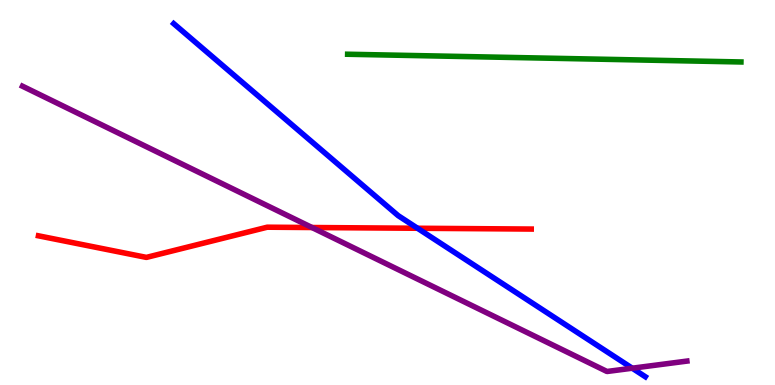[{'lines': ['blue', 'red'], 'intersections': [{'x': 5.39, 'y': 4.07}]}, {'lines': ['green', 'red'], 'intersections': []}, {'lines': ['purple', 'red'], 'intersections': [{'x': 4.03, 'y': 4.09}]}, {'lines': ['blue', 'green'], 'intersections': []}, {'lines': ['blue', 'purple'], 'intersections': [{'x': 8.16, 'y': 0.436}]}, {'lines': ['green', 'purple'], 'intersections': []}]